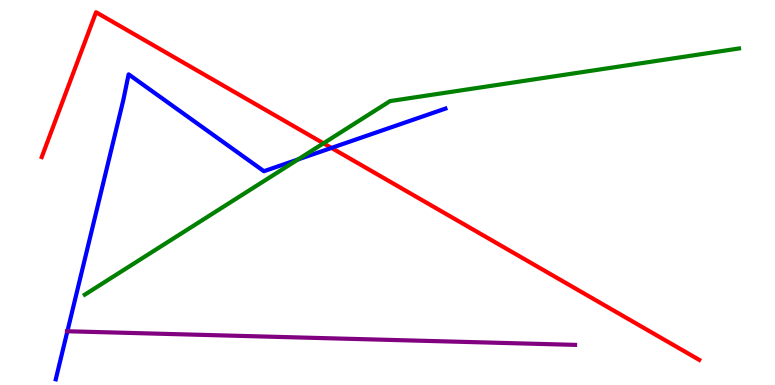[{'lines': ['blue', 'red'], 'intersections': [{'x': 4.28, 'y': 6.16}]}, {'lines': ['green', 'red'], 'intersections': [{'x': 4.17, 'y': 6.28}]}, {'lines': ['purple', 'red'], 'intersections': []}, {'lines': ['blue', 'green'], 'intersections': [{'x': 3.85, 'y': 5.86}]}, {'lines': ['blue', 'purple'], 'intersections': [{'x': 0.87, 'y': 1.4}]}, {'lines': ['green', 'purple'], 'intersections': []}]